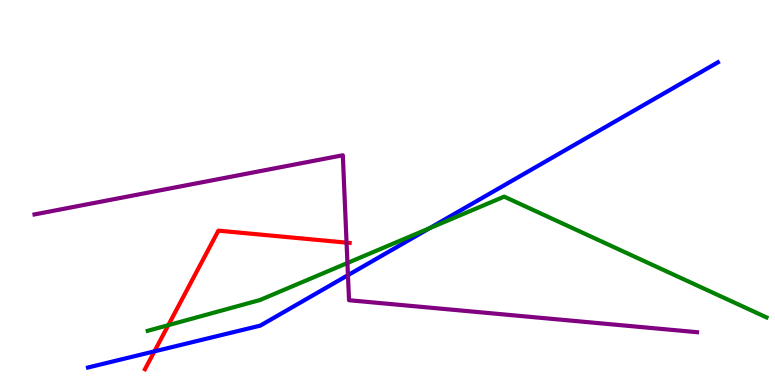[{'lines': ['blue', 'red'], 'intersections': [{'x': 1.99, 'y': 0.874}]}, {'lines': ['green', 'red'], 'intersections': [{'x': 2.17, 'y': 1.55}]}, {'lines': ['purple', 'red'], 'intersections': [{'x': 4.47, 'y': 3.7}]}, {'lines': ['blue', 'green'], 'intersections': [{'x': 5.54, 'y': 4.07}]}, {'lines': ['blue', 'purple'], 'intersections': [{'x': 4.49, 'y': 2.85}]}, {'lines': ['green', 'purple'], 'intersections': [{'x': 4.48, 'y': 3.17}]}]